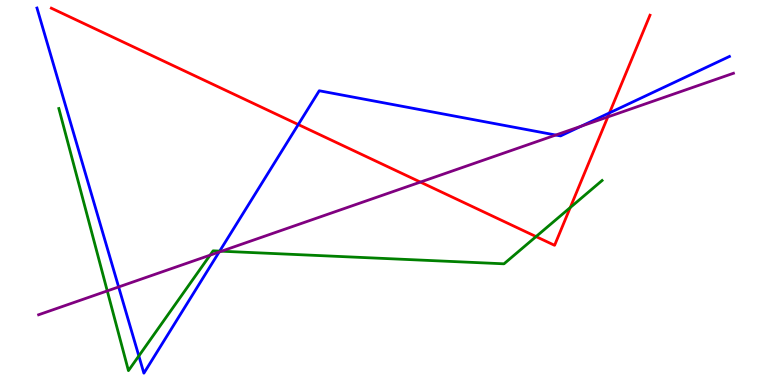[{'lines': ['blue', 'red'], 'intersections': [{'x': 3.85, 'y': 6.77}, {'x': 7.86, 'y': 7.07}]}, {'lines': ['green', 'red'], 'intersections': [{'x': 6.92, 'y': 3.85}, {'x': 7.36, 'y': 4.61}]}, {'lines': ['purple', 'red'], 'intersections': [{'x': 5.42, 'y': 5.27}, {'x': 7.84, 'y': 6.96}]}, {'lines': ['blue', 'green'], 'intersections': [{'x': 1.79, 'y': 0.755}, {'x': 2.83, 'y': 3.48}]}, {'lines': ['blue', 'purple'], 'intersections': [{'x': 1.53, 'y': 2.55}, {'x': 2.83, 'y': 3.45}, {'x': 7.17, 'y': 6.49}, {'x': 7.5, 'y': 6.72}]}, {'lines': ['green', 'purple'], 'intersections': [{'x': 1.38, 'y': 2.44}, {'x': 2.71, 'y': 3.37}, {'x': 2.86, 'y': 3.48}]}]